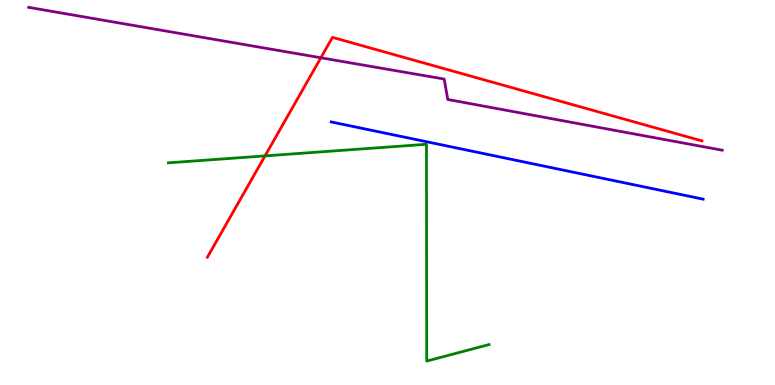[{'lines': ['blue', 'red'], 'intersections': []}, {'lines': ['green', 'red'], 'intersections': [{'x': 3.42, 'y': 5.95}]}, {'lines': ['purple', 'red'], 'intersections': [{'x': 4.14, 'y': 8.5}]}, {'lines': ['blue', 'green'], 'intersections': []}, {'lines': ['blue', 'purple'], 'intersections': []}, {'lines': ['green', 'purple'], 'intersections': []}]